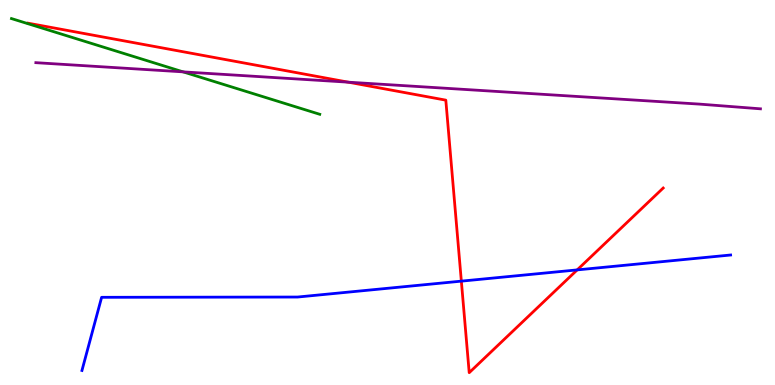[{'lines': ['blue', 'red'], 'intersections': [{'x': 5.95, 'y': 2.7}, {'x': 7.45, 'y': 2.99}]}, {'lines': ['green', 'red'], 'intersections': []}, {'lines': ['purple', 'red'], 'intersections': [{'x': 4.49, 'y': 7.87}]}, {'lines': ['blue', 'green'], 'intersections': []}, {'lines': ['blue', 'purple'], 'intersections': []}, {'lines': ['green', 'purple'], 'intersections': [{'x': 2.36, 'y': 8.13}]}]